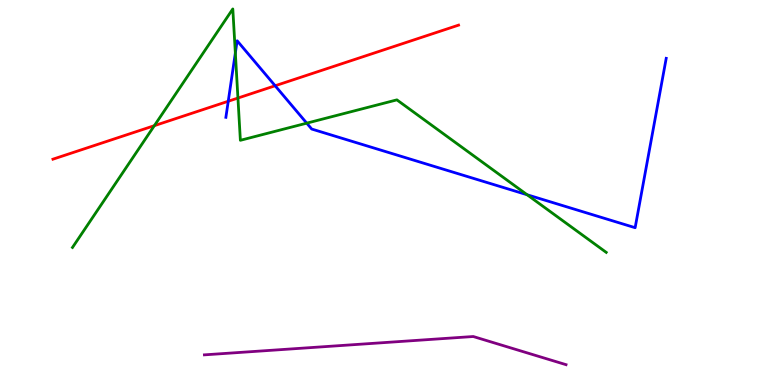[{'lines': ['blue', 'red'], 'intersections': [{'x': 2.95, 'y': 7.37}, {'x': 3.55, 'y': 7.77}]}, {'lines': ['green', 'red'], 'intersections': [{'x': 1.99, 'y': 6.74}, {'x': 3.07, 'y': 7.45}]}, {'lines': ['purple', 'red'], 'intersections': []}, {'lines': ['blue', 'green'], 'intersections': [{'x': 3.04, 'y': 8.62}, {'x': 3.96, 'y': 6.8}, {'x': 6.8, 'y': 4.94}]}, {'lines': ['blue', 'purple'], 'intersections': []}, {'lines': ['green', 'purple'], 'intersections': []}]